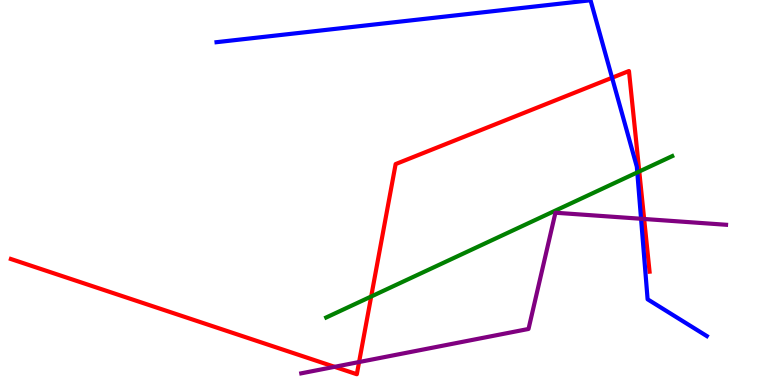[{'lines': ['blue', 'red'], 'intersections': [{'x': 7.9, 'y': 7.98}]}, {'lines': ['green', 'red'], 'intersections': [{'x': 4.79, 'y': 2.3}, {'x': 8.25, 'y': 5.55}]}, {'lines': ['purple', 'red'], 'intersections': [{'x': 4.32, 'y': 0.472}, {'x': 4.63, 'y': 0.596}, {'x': 8.31, 'y': 4.31}]}, {'lines': ['blue', 'green'], 'intersections': [{'x': 8.22, 'y': 5.52}]}, {'lines': ['blue', 'purple'], 'intersections': [{'x': 8.27, 'y': 4.32}]}, {'lines': ['green', 'purple'], 'intersections': []}]